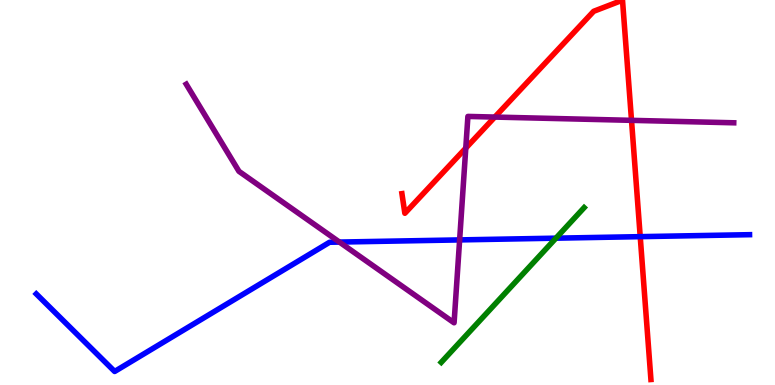[{'lines': ['blue', 'red'], 'intersections': [{'x': 8.26, 'y': 3.85}]}, {'lines': ['green', 'red'], 'intersections': []}, {'lines': ['purple', 'red'], 'intersections': [{'x': 6.01, 'y': 6.15}, {'x': 6.38, 'y': 6.96}, {'x': 8.15, 'y': 6.87}]}, {'lines': ['blue', 'green'], 'intersections': [{'x': 7.17, 'y': 3.81}]}, {'lines': ['blue', 'purple'], 'intersections': [{'x': 4.38, 'y': 3.71}, {'x': 5.93, 'y': 3.77}]}, {'lines': ['green', 'purple'], 'intersections': []}]